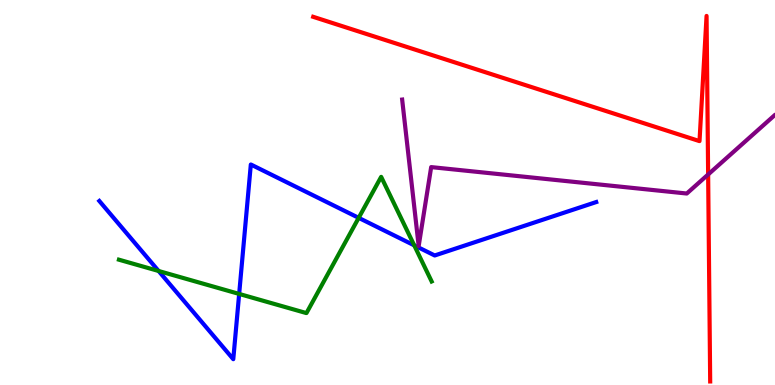[{'lines': ['blue', 'red'], 'intersections': []}, {'lines': ['green', 'red'], 'intersections': []}, {'lines': ['purple', 'red'], 'intersections': [{'x': 9.14, 'y': 5.47}]}, {'lines': ['blue', 'green'], 'intersections': [{'x': 2.05, 'y': 2.96}, {'x': 3.09, 'y': 2.37}, {'x': 4.63, 'y': 4.34}, {'x': 5.34, 'y': 3.63}]}, {'lines': ['blue', 'purple'], 'intersections': []}, {'lines': ['green', 'purple'], 'intersections': []}]